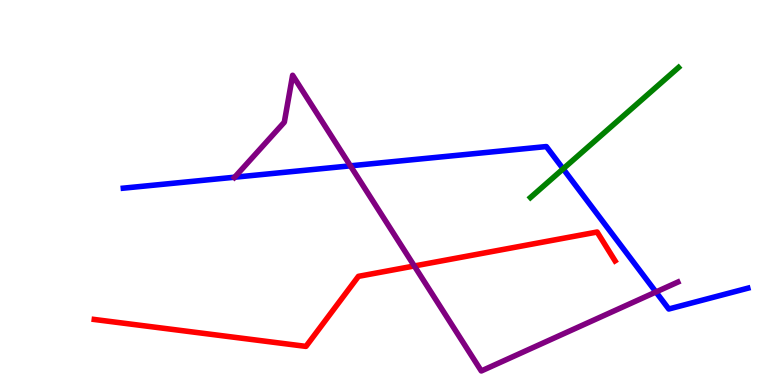[{'lines': ['blue', 'red'], 'intersections': []}, {'lines': ['green', 'red'], 'intersections': []}, {'lines': ['purple', 'red'], 'intersections': [{'x': 5.35, 'y': 3.09}]}, {'lines': ['blue', 'green'], 'intersections': [{'x': 7.27, 'y': 5.61}]}, {'lines': ['blue', 'purple'], 'intersections': [{'x': 3.03, 'y': 5.4}, {'x': 4.52, 'y': 5.69}, {'x': 8.46, 'y': 2.42}]}, {'lines': ['green', 'purple'], 'intersections': []}]